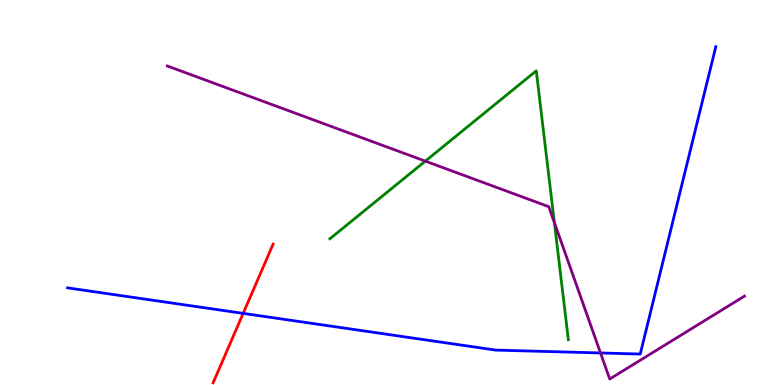[{'lines': ['blue', 'red'], 'intersections': [{'x': 3.14, 'y': 1.86}]}, {'lines': ['green', 'red'], 'intersections': []}, {'lines': ['purple', 'red'], 'intersections': []}, {'lines': ['blue', 'green'], 'intersections': []}, {'lines': ['blue', 'purple'], 'intersections': [{'x': 7.75, 'y': 0.832}]}, {'lines': ['green', 'purple'], 'intersections': [{'x': 5.49, 'y': 5.81}, {'x': 7.15, 'y': 4.22}]}]